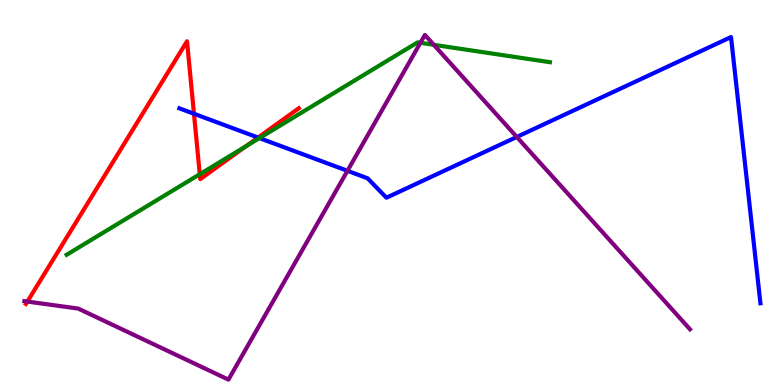[{'lines': ['blue', 'red'], 'intersections': [{'x': 2.5, 'y': 7.05}, {'x': 3.33, 'y': 6.43}]}, {'lines': ['green', 'red'], 'intersections': [{'x': 2.58, 'y': 5.48}, {'x': 3.17, 'y': 6.2}]}, {'lines': ['purple', 'red'], 'intersections': [{'x': 0.353, 'y': 2.17}]}, {'lines': ['blue', 'green'], 'intersections': [{'x': 3.35, 'y': 6.41}]}, {'lines': ['blue', 'purple'], 'intersections': [{'x': 4.48, 'y': 5.56}, {'x': 6.67, 'y': 6.44}]}, {'lines': ['green', 'purple'], 'intersections': [{'x': 5.42, 'y': 8.89}, {'x': 5.6, 'y': 8.84}]}]